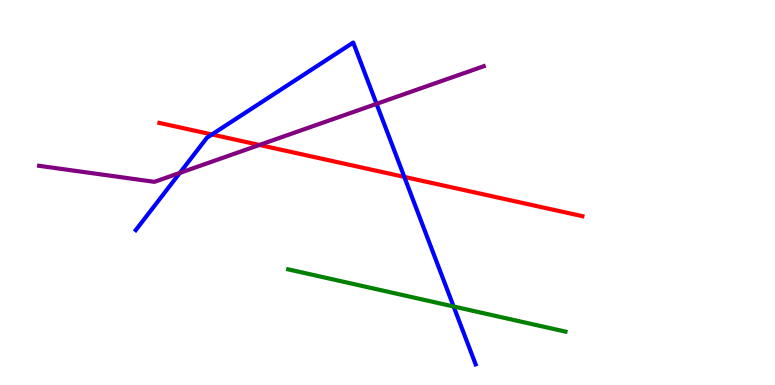[{'lines': ['blue', 'red'], 'intersections': [{'x': 2.73, 'y': 6.51}, {'x': 5.22, 'y': 5.41}]}, {'lines': ['green', 'red'], 'intersections': []}, {'lines': ['purple', 'red'], 'intersections': [{'x': 3.35, 'y': 6.23}]}, {'lines': ['blue', 'green'], 'intersections': [{'x': 5.85, 'y': 2.04}]}, {'lines': ['blue', 'purple'], 'intersections': [{'x': 2.32, 'y': 5.51}, {'x': 4.86, 'y': 7.3}]}, {'lines': ['green', 'purple'], 'intersections': []}]